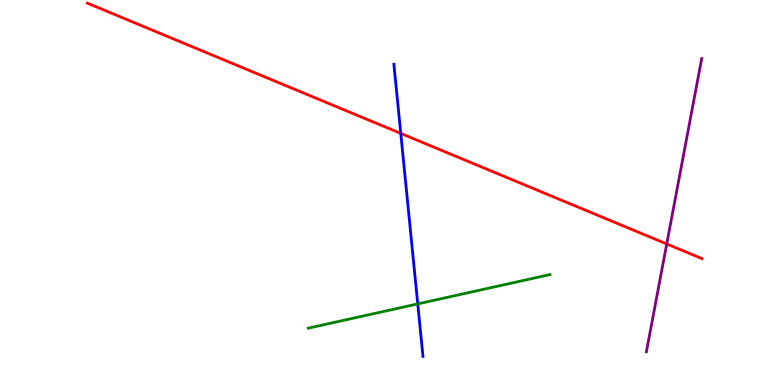[{'lines': ['blue', 'red'], 'intersections': [{'x': 5.17, 'y': 6.53}]}, {'lines': ['green', 'red'], 'intersections': []}, {'lines': ['purple', 'red'], 'intersections': [{'x': 8.6, 'y': 3.66}]}, {'lines': ['blue', 'green'], 'intersections': [{'x': 5.39, 'y': 2.11}]}, {'lines': ['blue', 'purple'], 'intersections': []}, {'lines': ['green', 'purple'], 'intersections': []}]